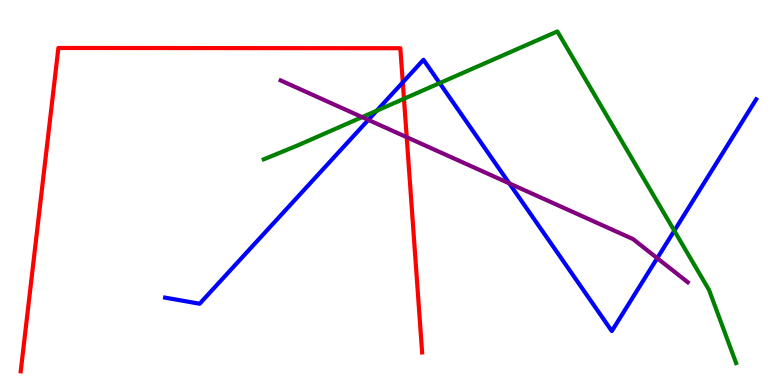[{'lines': ['blue', 'red'], 'intersections': [{'x': 5.2, 'y': 7.86}]}, {'lines': ['green', 'red'], 'intersections': [{'x': 5.21, 'y': 7.43}]}, {'lines': ['purple', 'red'], 'intersections': [{'x': 5.25, 'y': 6.44}]}, {'lines': ['blue', 'green'], 'intersections': [{'x': 4.86, 'y': 7.12}, {'x': 5.67, 'y': 7.84}, {'x': 8.7, 'y': 4.01}]}, {'lines': ['blue', 'purple'], 'intersections': [{'x': 4.75, 'y': 6.89}, {'x': 6.57, 'y': 5.24}, {'x': 8.48, 'y': 3.29}]}, {'lines': ['green', 'purple'], 'intersections': [{'x': 4.67, 'y': 6.96}]}]